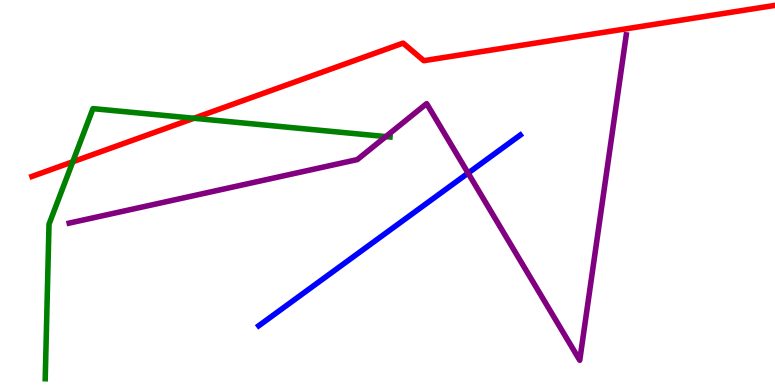[{'lines': ['blue', 'red'], 'intersections': []}, {'lines': ['green', 'red'], 'intersections': [{'x': 0.939, 'y': 5.8}, {'x': 2.5, 'y': 6.93}]}, {'lines': ['purple', 'red'], 'intersections': []}, {'lines': ['blue', 'green'], 'intersections': []}, {'lines': ['blue', 'purple'], 'intersections': [{'x': 6.04, 'y': 5.5}]}, {'lines': ['green', 'purple'], 'intersections': [{'x': 4.98, 'y': 6.45}]}]